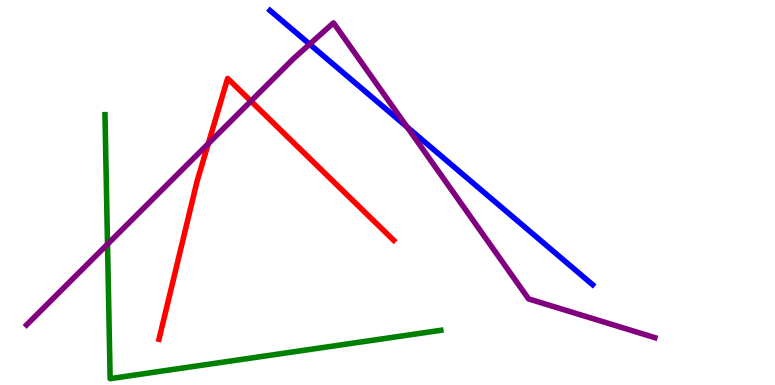[{'lines': ['blue', 'red'], 'intersections': []}, {'lines': ['green', 'red'], 'intersections': []}, {'lines': ['purple', 'red'], 'intersections': [{'x': 2.69, 'y': 6.27}, {'x': 3.24, 'y': 7.37}]}, {'lines': ['blue', 'green'], 'intersections': []}, {'lines': ['blue', 'purple'], 'intersections': [{'x': 4.0, 'y': 8.85}, {'x': 5.25, 'y': 6.7}]}, {'lines': ['green', 'purple'], 'intersections': [{'x': 1.39, 'y': 3.66}]}]